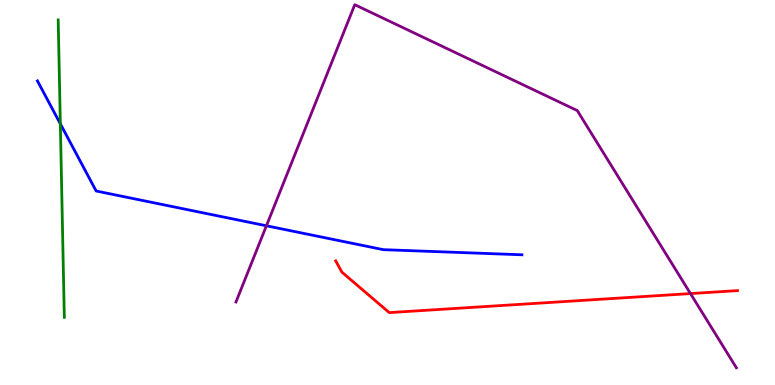[{'lines': ['blue', 'red'], 'intersections': []}, {'lines': ['green', 'red'], 'intersections': []}, {'lines': ['purple', 'red'], 'intersections': [{'x': 8.91, 'y': 2.37}]}, {'lines': ['blue', 'green'], 'intersections': [{'x': 0.779, 'y': 6.78}]}, {'lines': ['blue', 'purple'], 'intersections': [{'x': 3.44, 'y': 4.14}]}, {'lines': ['green', 'purple'], 'intersections': []}]